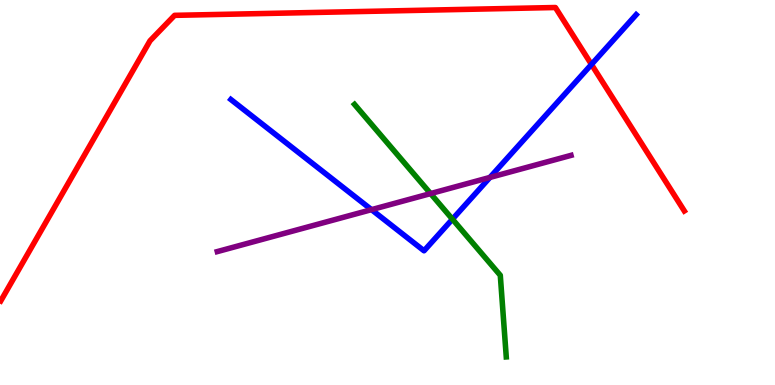[{'lines': ['blue', 'red'], 'intersections': [{'x': 7.63, 'y': 8.33}]}, {'lines': ['green', 'red'], 'intersections': []}, {'lines': ['purple', 'red'], 'intersections': []}, {'lines': ['blue', 'green'], 'intersections': [{'x': 5.84, 'y': 4.31}]}, {'lines': ['blue', 'purple'], 'intersections': [{'x': 4.79, 'y': 4.55}, {'x': 6.32, 'y': 5.39}]}, {'lines': ['green', 'purple'], 'intersections': [{'x': 5.56, 'y': 4.97}]}]